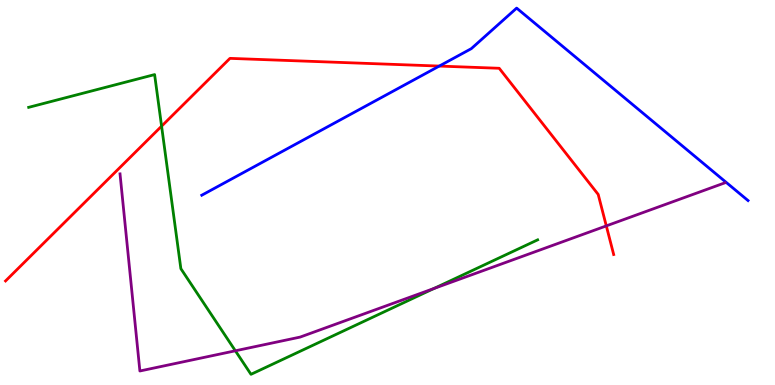[{'lines': ['blue', 'red'], 'intersections': [{'x': 5.67, 'y': 8.28}]}, {'lines': ['green', 'red'], 'intersections': [{'x': 2.09, 'y': 6.72}]}, {'lines': ['purple', 'red'], 'intersections': [{'x': 7.82, 'y': 4.13}]}, {'lines': ['blue', 'green'], 'intersections': []}, {'lines': ['blue', 'purple'], 'intersections': []}, {'lines': ['green', 'purple'], 'intersections': [{'x': 3.04, 'y': 0.889}, {'x': 5.6, 'y': 2.51}]}]